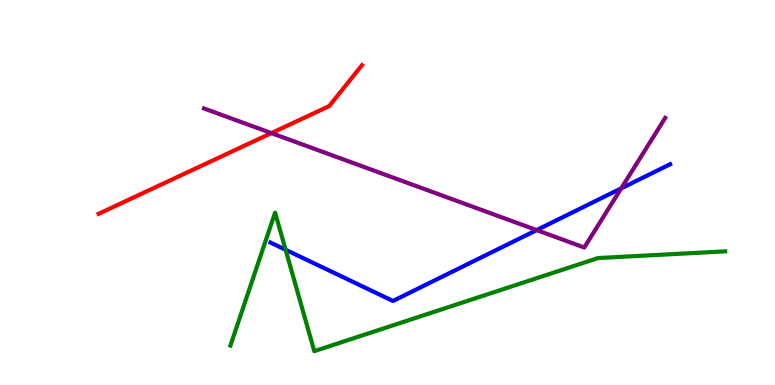[{'lines': ['blue', 'red'], 'intersections': []}, {'lines': ['green', 'red'], 'intersections': []}, {'lines': ['purple', 'red'], 'intersections': [{'x': 3.5, 'y': 6.54}]}, {'lines': ['blue', 'green'], 'intersections': [{'x': 3.69, 'y': 3.51}]}, {'lines': ['blue', 'purple'], 'intersections': [{'x': 6.92, 'y': 4.02}, {'x': 8.02, 'y': 5.11}]}, {'lines': ['green', 'purple'], 'intersections': []}]